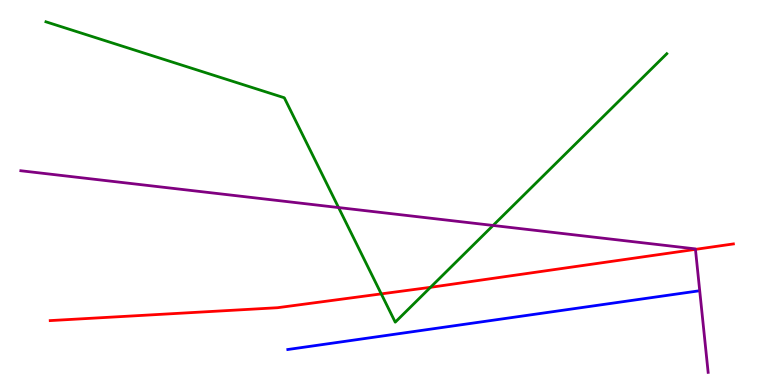[{'lines': ['blue', 'red'], 'intersections': []}, {'lines': ['green', 'red'], 'intersections': [{'x': 4.92, 'y': 2.37}, {'x': 5.55, 'y': 2.54}]}, {'lines': ['purple', 'red'], 'intersections': [{'x': 8.97, 'y': 3.52}]}, {'lines': ['blue', 'green'], 'intersections': []}, {'lines': ['blue', 'purple'], 'intersections': []}, {'lines': ['green', 'purple'], 'intersections': [{'x': 4.37, 'y': 4.61}, {'x': 6.36, 'y': 4.14}]}]